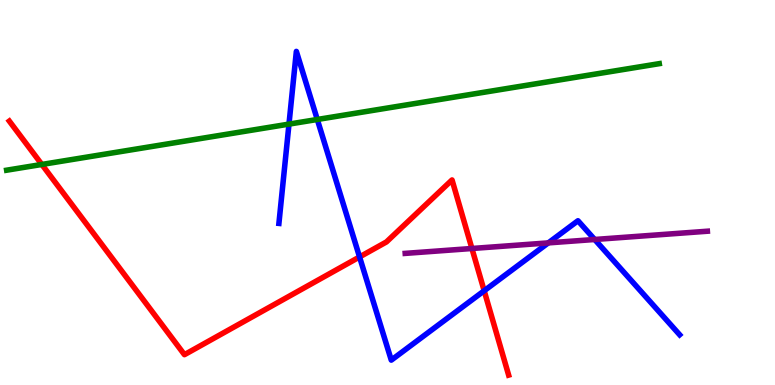[{'lines': ['blue', 'red'], 'intersections': [{'x': 4.64, 'y': 3.33}, {'x': 6.25, 'y': 2.45}]}, {'lines': ['green', 'red'], 'intersections': [{'x': 0.54, 'y': 5.73}]}, {'lines': ['purple', 'red'], 'intersections': [{'x': 6.09, 'y': 3.55}]}, {'lines': ['blue', 'green'], 'intersections': [{'x': 3.73, 'y': 6.78}, {'x': 4.09, 'y': 6.9}]}, {'lines': ['blue', 'purple'], 'intersections': [{'x': 7.07, 'y': 3.69}, {'x': 7.67, 'y': 3.78}]}, {'lines': ['green', 'purple'], 'intersections': []}]